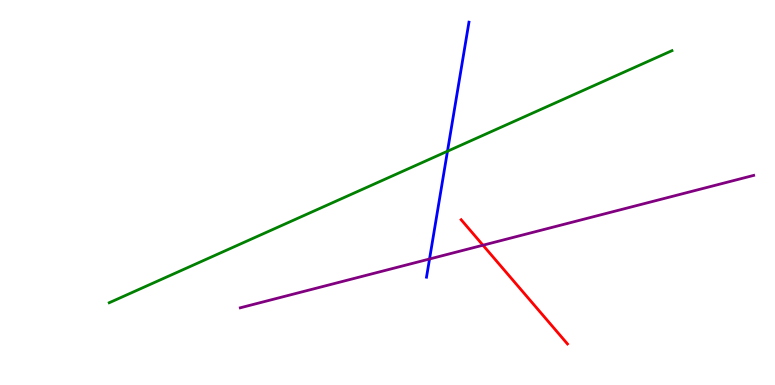[{'lines': ['blue', 'red'], 'intersections': []}, {'lines': ['green', 'red'], 'intersections': []}, {'lines': ['purple', 'red'], 'intersections': [{'x': 6.23, 'y': 3.63}]}, {'lines': ['blue', 'green'], 'intersections': [{'x': 5.77, 'y': 6.07}]}, {'lines': ['blue', 'purple'], 'intersections': [{'x': 5.54, 'y': 3.27}]}, {'lines': ['green', 'purple'], 'intersections': []}]